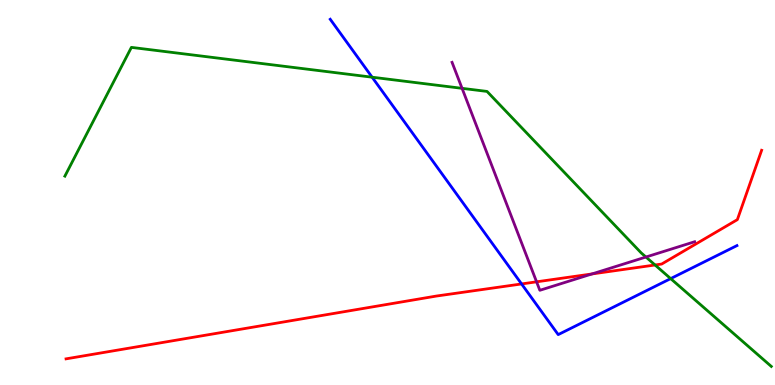[{'lines': ['blue', 'red'], 'intersections': [{'x': 6.73, 'y': 2.62}]}, {'lines': ['green', 'red'], 'intersections': [{'x': 8.45, 'y': 3.12}]}, {'lines': ['purple', 'red'], 'intersections': [{'x': 6.92, 'y': 2.68}, {'x': 7.64, 'y': 2.88}]}, {'lines': ['blue', 'green'], 'intersections': [{'x': 4.8, 'y': 8.0}, {'x': 8.65, 'y': 2.76}]}, {'lines': ['blue', 'purple'], 'intersections': []}, {'lines': ['green', 'purple'], 'intersections': [{'x': 5.96, 'y': 7.71}, {'x': 8.33, 'y': 3.32}]}]